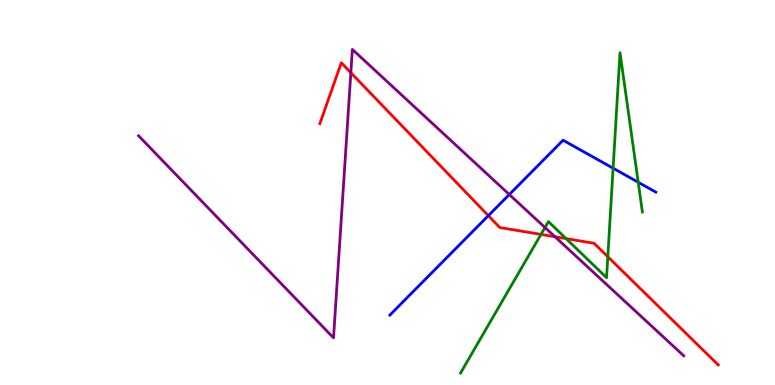[{'lines': ['blue', 'red'], 'intersections': [{'x': 6.3, 'y': 4.4}]}, {'lines': ['green', 'red'], 'intersections': [{'x': 6.98, 'y': 3.91}, {'x': 7.3, 'y': 3.8}, {'x': 7.84, 'y': 3.33}]}, {'lines': ['purple', 'red'], 'intersections': [{'x': 4.53, 'y': 8.11}, {'x': 7.16, 'y': 3.85}]}, {'lines': ['blue', 'green'], 'intersections': [{'x': 7.91, 'y': 5.63}, {'x': 8.24, 'y': 5.27}]}, {'lines': ['blue', 'purple'], 'intersections': [{'x': 6.57, 'y': 4.95}]}, {'lines': ['green', 'purple'], 'intersections': [{'x': 7.03, 'y': 4.09}]}]